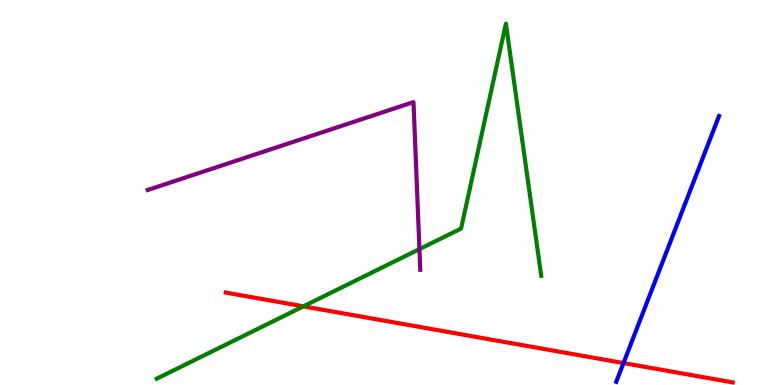[{'lines': ['blue', 'red'], 'intersections': [{'x': 8.05, 'y': 0.57}]}, {'lines': ['green', 'red'], 'intersections': [{'x': 3.91, 'y': 2.04}]}, {'lines': ['purple', 'red'], 'intersections': []}, {'lines': ['blue', 'green'], 'intersections': []}, {'lines': ['blue', 'purple'], 'intersections': []}, {'lines': ['green', 'purple'], 'intersections': [{'x': 5.41, 'y': 3.53}]}]